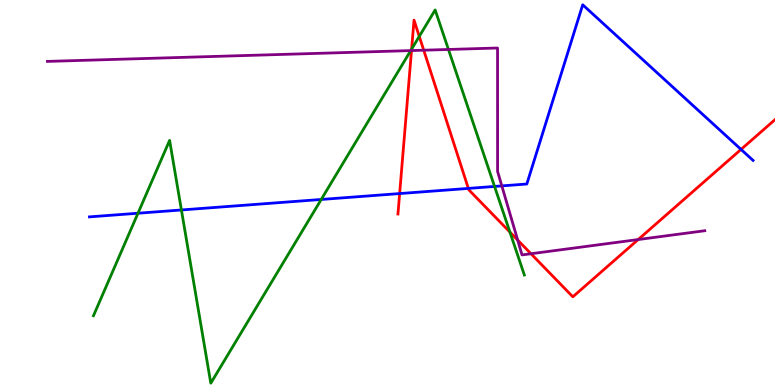[{'lines': ['blue', 'red'], 'intersections': [{'x': 5.16, 'y': 4.97}, {'x': 6.04, 'y': 5.11}, {'x': 9.56, 'y': 6.12}]}, {'lines': ['green', 'red'], 'intersections': [{'x': 5.31, 'y': 8.72}, {'x': 5.41, 'y': 9.06}, {'x': 6.58, 'y': 3.97}]}, {'lines': ['purple', 'red'], 'intersections': [{'x': 5.31, 'y': 8.69}, {'x': 5.47, 'y': 8.7}, {'x': 6.68, 'y': 3.76}, {'x': 6.85, 'y': 3.41}, {'x': 8.23, 'y': 3.78}]}, {'lines': ['blue', 'green'], 'intersections': [{'x': 1.78, 'y': 4.46}, {'x': 2.34, 'y': 4.55}, {'x': 4.14, 'y': 4.82}, {'x': 6.38, 'y': 5.16}]}, {'lines': ['blue', 'purple'], 'intersections': [{'x': 6.48, 'y': 5.17}]}, {'lines': ['green', 'purple'], 'intersections': [{'x': 5.3, 'y': 8.69}, {'x': 5.79, 'y': 8.72}]}]